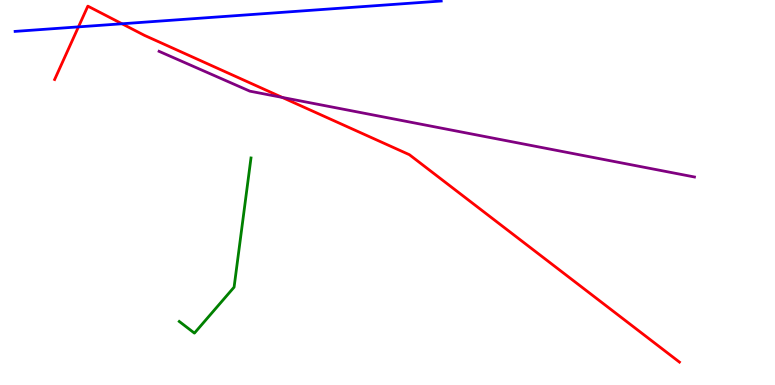[{'lines': ['blue', 'red'], 'intersections': [{'x': 1.01, 'y': 9.3}, {'x': 1.57, 'y': 9.38}]}, {'lines': ['green', 'red'], 'intersections': []}, {'lines': ['purple', 'red'], 'intersections': [{'x': 3.64, 'y': 7.47}]}, {'lines': ['blue', 'green'], 'intersections': []}, {'lines': ['blue', 'purple'], 'intersections': []}, {'lines': ['green', 'purple'], 'intersections': []}]